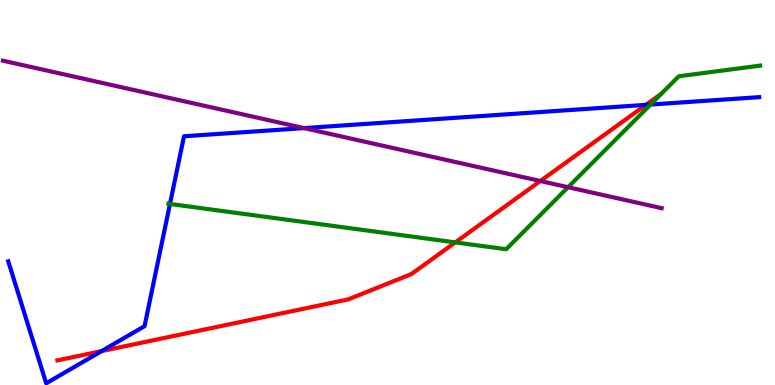[{'lines': ['blue', 'red'], 'intersections': [{'x': 1.31, 'y': 0.881}, {'x': 8.33, 'y': 7.28}]}, {'lines': ['green', 'red'], 'intersections': [{'x': 5.87, 'y': 3.7}]}, {'lines': ['purple', 'red'], 'intersections': [{'x': 6.97, 'y': 5.3}]}, {'lines': ['blue', 'green'], 'intersections': [{'x': 2.19, 'y': 4.7}, {'x': 8.39, 'y': 7.28}]}, {'lines': ['blue', 'purple'], 'intersections': [{'x': 3.92, 'y': 6.67}]}, {'lines': ['green', 'purple'], 'intersections': [{'x': 7.33, 'y': 5.14}]}]